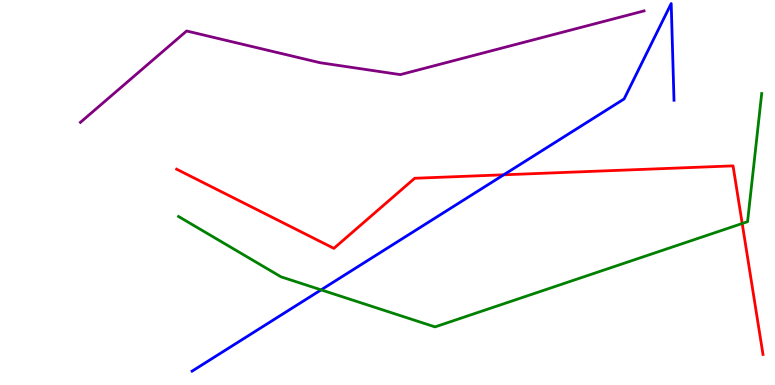[{'lines': ['blue', 'red'], 'intersections': [{'x': 6.5, 'y': 5.46}]}, {'lines': ['green', 'red'], 'intersections': [{'x': 9.58, 'y': 4.19}]}, {'lines': ['purple', 'red'], 'intersections': []}, {'lines': ['blue', 'green'], 'intersections': [{'x': 4.14, 'y': 2.47}]}, {'lines': ['blue', 'purple'], 'intersections': []}, {'lines': ['green', 'purple'], 'intersections': []}]